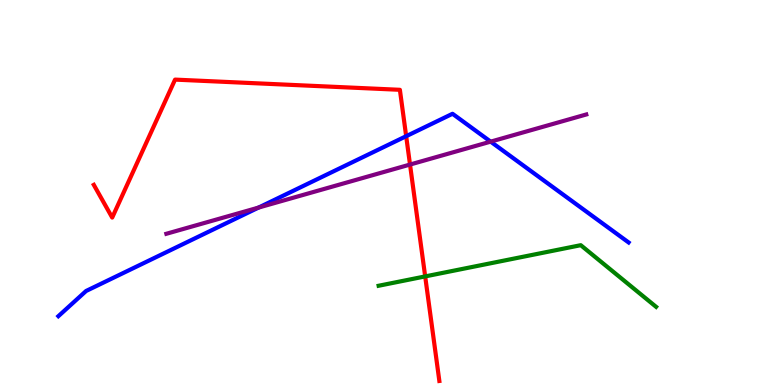[{'lines': ['blue', 'red'], 'intersections': [{'x': 5.24, 'y': 6.46}]}, {'lines': ['green', 'red'], 'intersections': [{'x': 5.49, 'y': 2.82}]}, {'lines': ['purple', 'red'], 'intersections': [{'x': 5.29, 'y': 5.73}]}, {'lines': ['blue', 'green'], 'intersections': []}, {'lines': ['blue', 'purple'], 'intersections': [{'x': 3.34, 'y': 4.61}, {'x': 6.33, 'y': 6.32}]}, {'lines': ['green', 'purple'], 'intersections': []}]